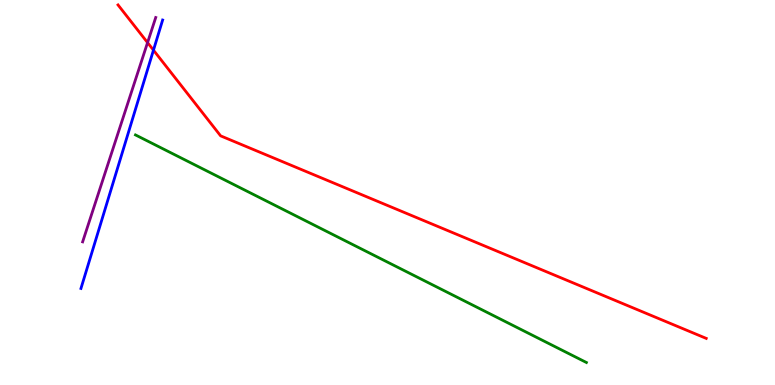[{'lines': ['blue', 'red'], 'intersections': [{'x': 1.98, 'y': 8.7}]}, {'lines': ['green', 'red'], 'intersections': []}, {'lines': ['purple', 'red'], 'intersections': [{'x': 1.9, 'y': 8.89}]}, {'lines': ['blue', 'green'], 'intersections': []}, {'lines': ['blue', 'purple'], 'intersections': []}, {'lines': ['green', 'purple'], 'intersections': []}]